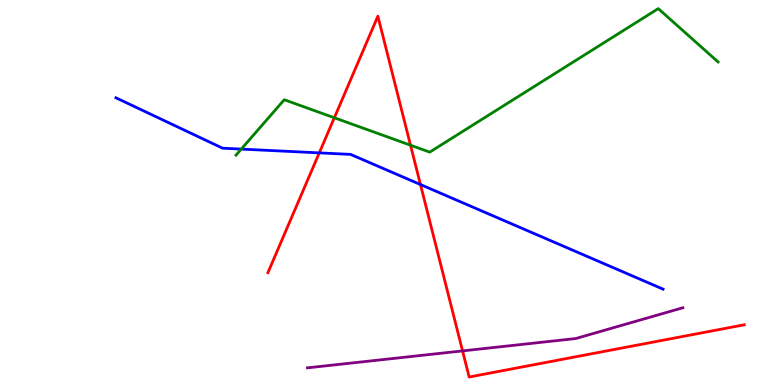[{'lines': ['blue', 'red'], 'intersections': [{'x': 4.12, 'y': 6.03}, {'x': 5.43, 'y': 5.21}]}, {'lines': ['green', 'red'], 'intersections': [{'x': 4.31, 'y': 6.94}, {'x': 5.3, 'y': 6.23}]}, {'lines': ['purple', 'red'], 'intersections': [{'x': 5.97, 'y': 0.886}]}, {'lines': ['blue', 'green'], 'intersections': [{'x': 3.11, 'y': 6.13}]}, {'lines': ['blue', 'purple'], 'intersections': []}, {'lines': ['green', 'purple'], 'intersections': []}]